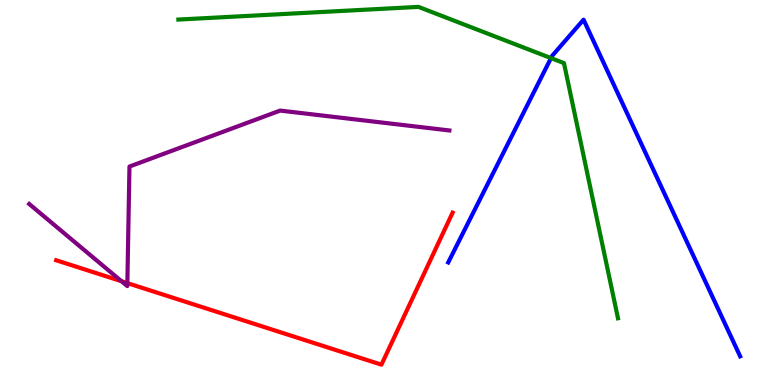[{'lines': ['blue', 'red'], 'intersections': []}, {'lines': ['green', 'red'], 'intersections': []}, {'lines': ['purple', 'red'], 'intersections': [{'x': 1.57, 'y': 2.7}, {'x': 1.64, 'y': 2.65}]}, {'lines': ['blue', 'green'], 'intersections': [{'x': 7.11, 'y': 8.49}]}, {'lines': ['blue', 'purple'], 'intersections': []}, {'lines': ['green', 'purple'], 'intersections': []}]